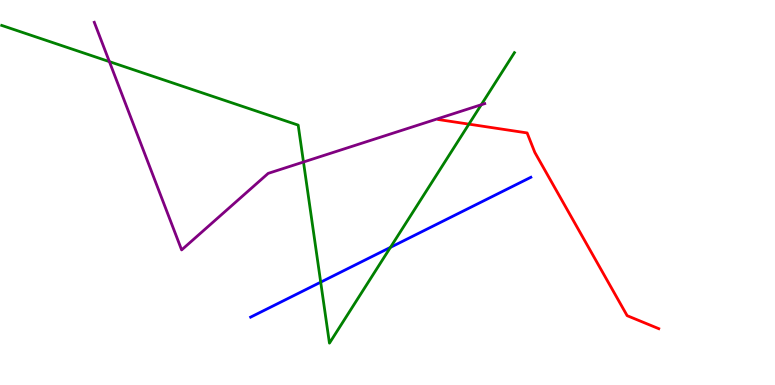[{'lines': ['blue', 'red'], 'intersections': []}, {'lines': ['green', 'red'], 'intersections': [{'x': 6.05, 'y': 6.78}]}, {'lines': ['purple', 'red'], 'intersections': []}, {'lines': ['blue', 'green'], 'intersections': [{'x': 4.14, 'y': 2.67}, {'x': 5.04, 'y': 3.58}]}, {'lines': ['blue', 'purple'], 'intersections': []}, {'lines': ['green', 'purple'], 'intersections': [{'x': 1.41, 'y': 8.4}, {'x': 3.92, 'y': 5.79}, {'x': 6.21, 'y': 7.28}]}]